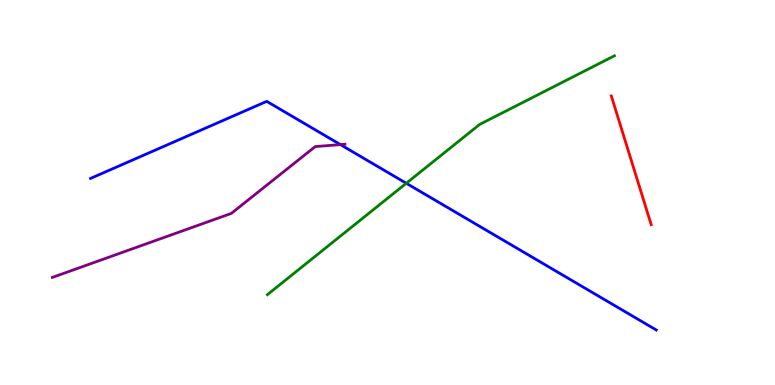[{'lines': ['blue', 'red'], 'intersections': []}, {'lines': ['green', 'red'], 'intersections': []}, {'lines': ['purple', 'red'], 'intersections': []}, {'lines': ['blue', 'green'], 'intersections': [{'x': 5.24, 'y': 5.24}]}, {'lines': ['blue', 'purple'], 'intersections': [{'x': 4.39, 'y': 6.24}]}, {'lines': ['green', 'purple'], 'intersections': []}]